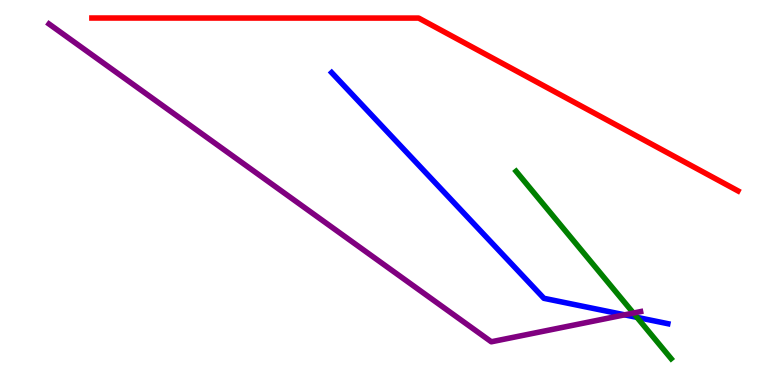[{'lines': ['blue', 'red'], 'intersections': []}, {'lines': ['green', 'red'], 'intersections': []}, {'lines': ['purple', 'red'], 'intersections': []}, {'lines': ['blue', 'green'], 'intersections': [{'x': 8.22, 'y': 1.76}]}, {'lines': ['blue', 'purple'], 'intersections': [{'x': 8.06, 'y': 1.82}]}, {'lines': ['green', 'purple'], 'intersections': [{'x': 8.17, 'y': 1.87}]}]